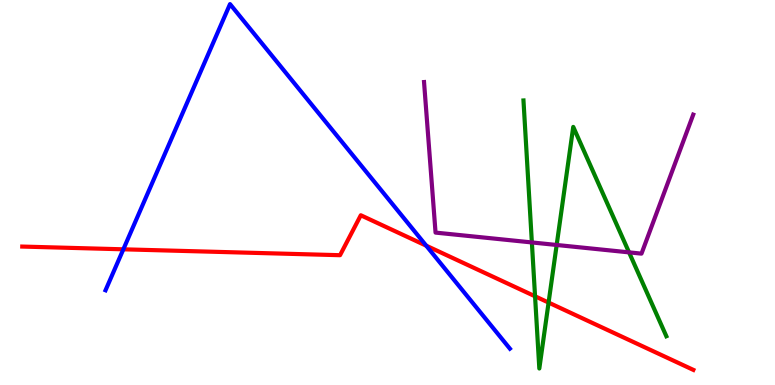[{'lines': ['blue', 'red'], 'intersections': [{'x': 1.59, 'y': 3.52}, {'x': 5.5, 'y': 3.62}]}, {'lines': ['green', 'red'], 'intersections': [{'x': 6.9, 'y': 2.3}, {'x': 7.08, 'y': 2.14}]}, {'lines': ['purple', 'red'], 'intersections': []}, {'lines': ['blue', 'green'], 'intersections': []}, {'lines': ['blue', 'purple'], 'intersections': []}, {'lines': ['green', 'purple'], 'intersections': [{'x': 6.86, 'y': 3.7}, {'x': 7.18, 'y': 3.64}, {'x': 8.12, 'y': 3.45}]}]